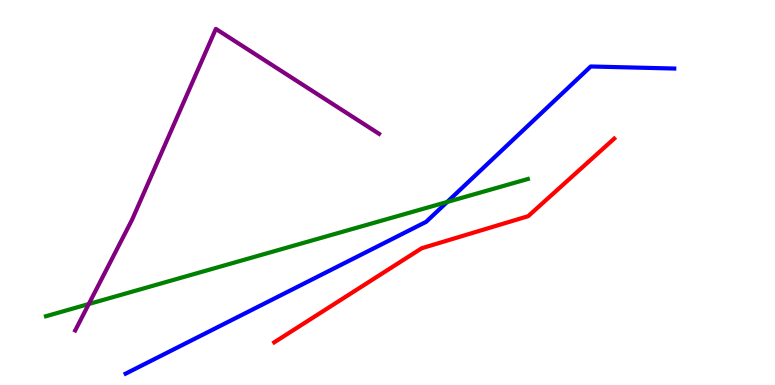[{'lines': ['blue', 'red'], 'intersections': []}, {'lines': ['green', 'red'], 'intersections': []}, {'lines': ['purple', 'red'], 'intersections': []}, {'lines': ['blue', 'green'], 'intersections': [{'x': 5.77, 'y': 4.75}]}, {'lines': ['blue', 'purple'], 'intersections': []}, {'lines': ['green', 'purple'], 'intersections': [{'x': 1.15, 'y': 2.1}]}]